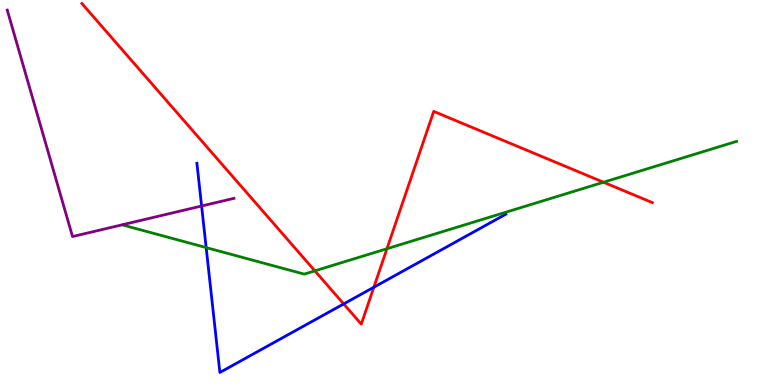[{'lines': ['blue', 'red'], 'intersections': [{'x': 4.43, 'y': 2.11}, {'x': 4.82, 'y': 2.54}]}, {'lines': ['green', 'red'], 'intersections': [{'x': 4.06, 'y': 2.96}, {'x': 4.99, 'y': 3.54}, {'x': 7.79, 'y': 5.27}]}, {'lines': ['purple', 'red'], 'intersections': []}, {'lines': ['blue', 'green'], 'intersections': [{'x': 2.66, 'y': 3.57}]}, {'lines': ['blue', 'purple'], 'intersections': [{'x': 2.6, 'y': 4.65}]}, {'lines': ['green', 'purple'], 'intersections': []}]